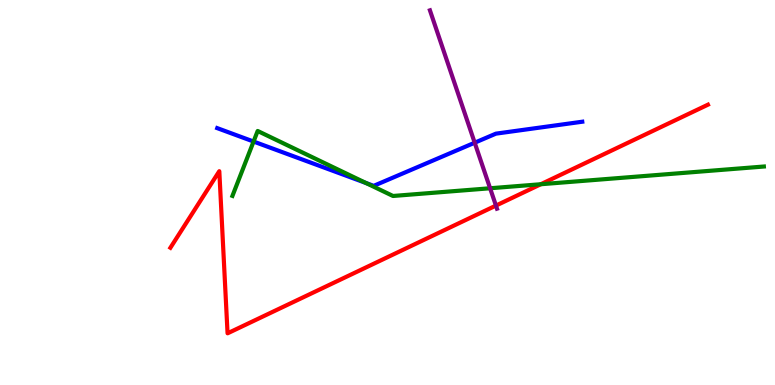[{'lines': ['blue', 'red'], 'intersections': []}, {'lines': ['green', 'red'], 'intersections': [{'x': 6.98, 'y': 5.21}]}, {'lines': ['purple', 'red'], 'intersections': [{'x': 6.4, 'y': 4.66}]}, {'lines': ['blue', 'green'], 'intersections': [{'x': 3.27, 'y': 6.32}, {'x': 4.72, 'y': 5.25}]}, {'lines': ['blue', 'purple'], 'intersections': [{'x': 6.13, 'y': 6.29}]}, {'lines': ['green', 'purple'], 'intersections': [{'x': 6.32, 'y': 5.11}]}]